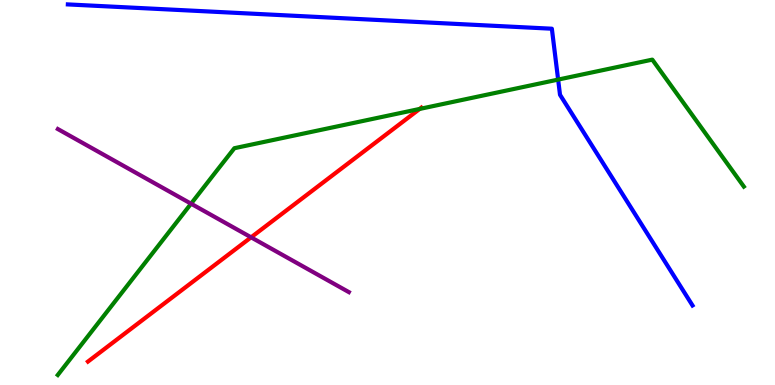[{'lines': ['blue', 'red'], 'intersections': []}, {'lines': ['green', 'red'], 'intersections': [{'x': 5.41, 'y': 7.17}]}, {'lines': ['purple', 'red'], 'intersections': [{'x': 3.24, 'y': 3.84}]}, {'lines': ['blue', 'green'], 'intersections': [{'x': 7.2, 'y': 7.93}]}, {'lines': ['blue', 'purple'], 'intersections': []}, {'lines': ['green', 'purple'], 'intersections': [{'x': 2.47, 'y': 4.71}]}]